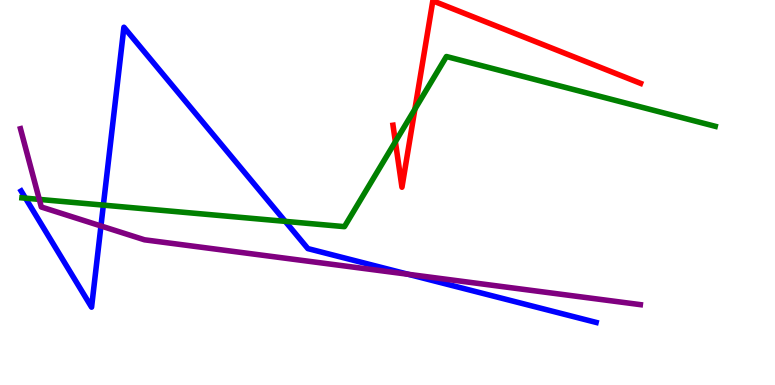[{'lines': ['blue', 'red'], 'intersections': []}, {'lines': ['green', 'red'], 'intersections': [{'x': 5.1, 'y': 6.32}, {'x': 5.35, 'y': 7.17}]}, {'lines': ['purple', 'red'], 'intersections': []}, {'lines': ['blue', 'green'], 'intersections': [{'x': 0.329, 'y': 4.85}, {'x': 1.33, 'y': 4.67}, {'x': 3.68, 'y': 4.25}]}, {'lines': ['blue', 'purple'], 'intersections': [{'x': 1.3, 'y': 4.13}, {'x': 5.27, 'y': 2.88}]}, {'lines': ['green', 'purple'], 'intersections': [{'x': 0.507, 'y': 4.82}]}]